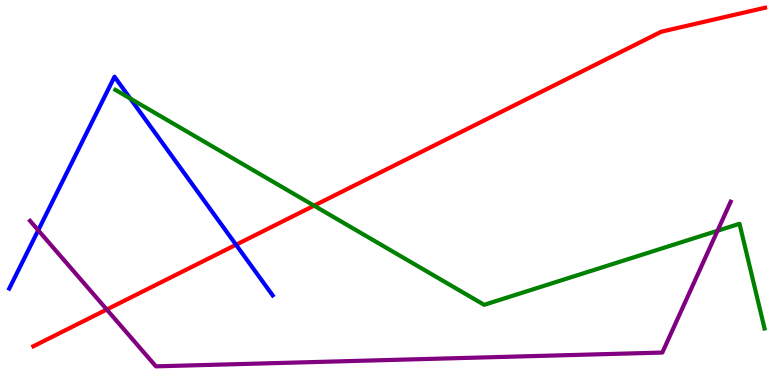[{'lines': ['blue', 'red'], 'intersections': [{'x': 3.05, 'y': 3.64}]}, {'lines': ['green', 'red'], 'intersections': [{'x': 4.05, 'y': 4.66}]}, {'lines': ['purple', 'red'], 'intersections': [{'x': 1.38, 'y': 1.96}]}, {'lines': ['blue', 'green'], 'intersections': [{'x': 1.68, 'y': 7.44}]}, {'lines': ['blue', 'purple'], 'intersections': [{'x': 0.493, 'y': 4.02}]}, {'lines': ['green', 'purple'], 'intersections': [{'x': 9.26, 'y': 4.01}]}]